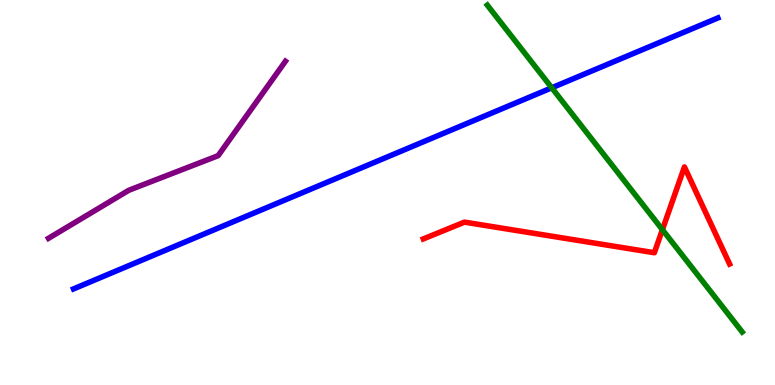[{'lines': ['blue', 'red'], 'intersections': []}, {'lines': ['green', 'red'], 'intersections': [{'x': 8.55, 'y': 4.03}]}, {'lines': ['purple', 'red'], 'intersections': []}, {'lines': ['blue', 'green'], 'intersections': [{'x': 7.12, 'y': 7.72}]}, {'lines': ['blue', 'purple'], 'intersections': []}, {'lines': ['green', 'purple'], 'intersections': []}]